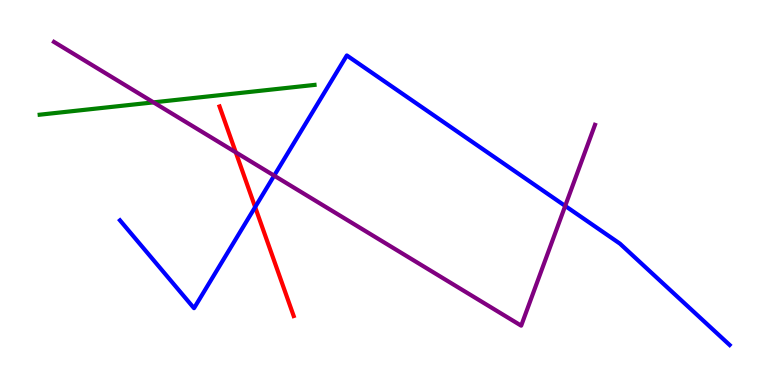[{'lines': ['blue', 'red'], 'intersections': [{'x': 3.29, 'y': 4.62}]}, {'lines': ['green', 'red'], 'intersections': []}, {'lines': ['purple', 'red'], 'intersections': [{'x': 3.04, 'y': 6.04}]}, {'lines': ['blue', 'green'], 'intersections': []}, {'lines': ['blue', 'purple'], 'intersections': [{'x': 3.54, 'y': 5.44}, {'x': 7.29, 'y': 4.65}]}, {'lines': ['green', 'purple'], 'intersections': [{'x': 1.98, 'y': 7.34}]}]